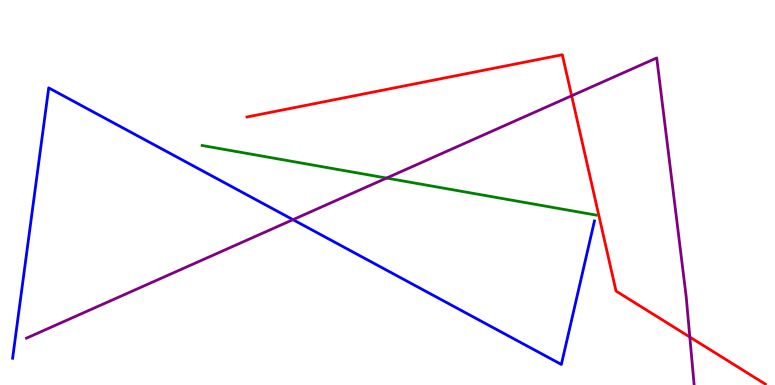[{'lines': ['blue', 'red'], 'intersections': []}, {'lines': ['green', 'red'], 'intersections': []}, {'lines': ['purple', 'red'], 'intersections': [{'x': 7.38, 'y': 7.51}, {'x': 8.9, 'y': 1.25}]}, {'lines': ['blue', 'green'], 'intersections': []}, {'lines': ['blue', 'purple'], 'intersections': [{'x': 3.78, 'y': 4.29}]}, {'lines': ['green', 'purple'], 'intersections': [{'x': 4.99, 'y': 5.37}]}]